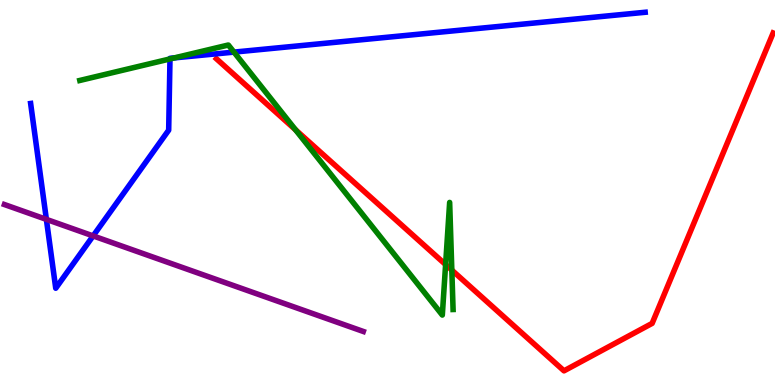[{'lines': ['blue', 'red'], 'intersections': []}, {'lines': ['green', 'red'], 'intersections': [{'x': 3.81, 'y': 6.63}, {'x': 5.75, 'y': 3.13}, {'x': 5.83, 'y': 2.98}]}, {'lines': ['purple', 'red'], 'intersections': []}, {'lines': ['blue', 'green'], 'intersections': [{'x': 2.19, 'y': 8.47}, {'x': 2.25, 'y': 8.5}, {'x': 3.02, 'y': 8.65}]}, {'lines': ['blue', 'purple'], 'intersections': [{'x': 0.598, 'y': 4.3}, {'x': 1.2, 'y': 3.87}]}, {'lines': ['green', 'purple'], 'intersections': []}]